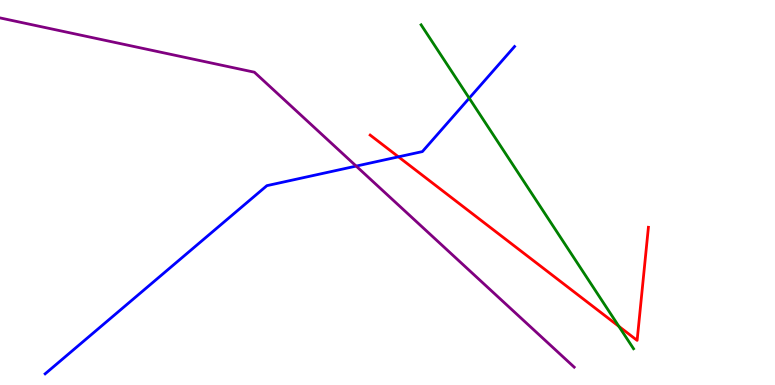[{'lines': ['blue', 'red'], 'intersections': [{'x': 5.14, 'y': 5.93}]}, {'lines': ['green', 'red'], 'intersections': [{'x': 7.99, 'y': 1.52}]}, {'lines': ['purple', 'red'], 'intersections': []}, {'lines': ['blue', 'green'], 'intersections': [{'x': 6.05, 'y': 7.45}]}, {'lines': ['blue', 'purple'], 'intersections': [{'x': 4.6, 'y': 5.69}]}, {'lines': ['green', 'purple'], 'intersections': []}]